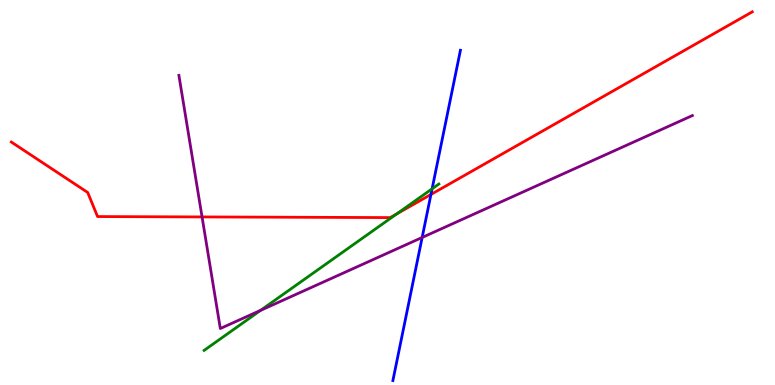[{'lines': ['blue', 'red'], 'intersections': [{'x': 5.56, 'y': 4.95}]}, {'lines': ['green', 'red'], 'intersections': [{'x': 5.12, 'y': 4.44}]}, {'lines': ['purple', 'red'], 'intersections': [{'x': 2.61, 'y': 4.37}]}, {'lines': ['blue', 'green'], 'intersections': [{'x': 5.58, 'y': 5.1}]}, {'lines': ['blue', 'purple'], 'intersections': [{'x': 5.45, 'y': 3.83}]}, {'lines': ['green', 'purple'], 'intersections': [{'x': 3.36, 'y': 1.94}]}]